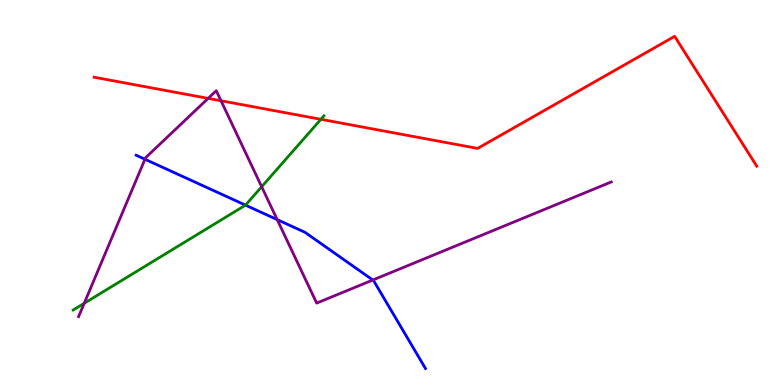[{'lines': ['blue', 'red'], 'intersections': []}, {'lines': ['green', 'red'], 'intersections': [{'x': 4.14, 'y': 6.9}]}, {'lines': ['purple', 'red'], 'intersections': [{'x': 2.69, 'y': 7.44}, {'x': 2.85, 'y': 7.38}]}, {'lines': ['blue', 'green'], 'intersections': [{'x': 3.17, 'y': 4.67}]}, {'lines': ['blue', 'purple'], 'intersections': [{'x': 1.87, 'y': 5.86}, {'x': 3.58, 'y': 4.3}, {'x': 4.81, 'y': 2.73}]}, {'lines': ['green', 'purple'], 'intersections': [{'x': 1.09, 'y': 2.12}, {'x': 3.38, 'y': 5.15}]}]